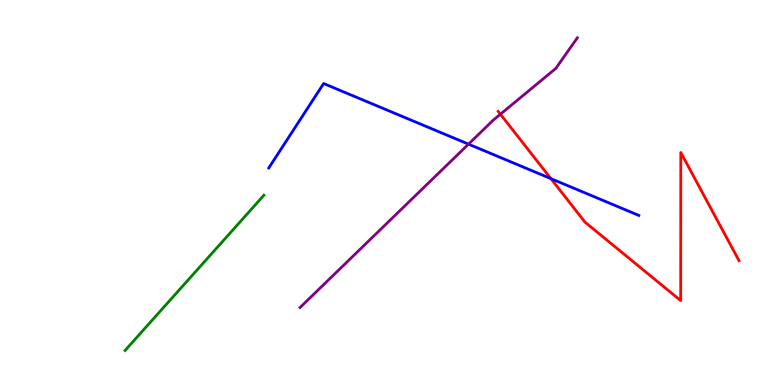[{'lines': ['blue', 'red'], 'intersections': [{'x': 7.11, 'y': 5.36}]}, {'lines': ['green', 'red'], 'intersections': []}, {'lines': ['purple', 'red'], 'intersections': [{'x': 6.46, 'y': 7.03}]}, {'lines': ['blue', 'green'], 'intersections': []}, {'lines': ['blue', 'purple'], 'intersections': [{'x': 6.05, 'y': 6.26}]}, {'lines': ['green', 'purple'], 'intersections': []}]